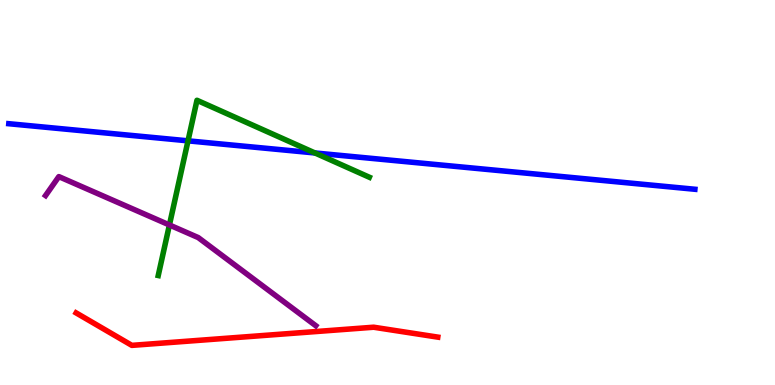[{'lines': ['blue', 'red'], 'intersections': []}, {'lines': ['green', 'red'], 'intersections': []}, {'lines': ['purple', 'red'], 'intersections': []}, {'lines': ['blue', 'green'], 'intersections': [{'x': 2.43, 'y': 6.34}, {'x': 4.06, 'y': 6.03}]}, {'lines': ['blue', 'purple'], 'intersections': []}, {'lines': ['green', 'purple'], 'intersections': [{'x': 2.19, 'y': 4.16}]}]